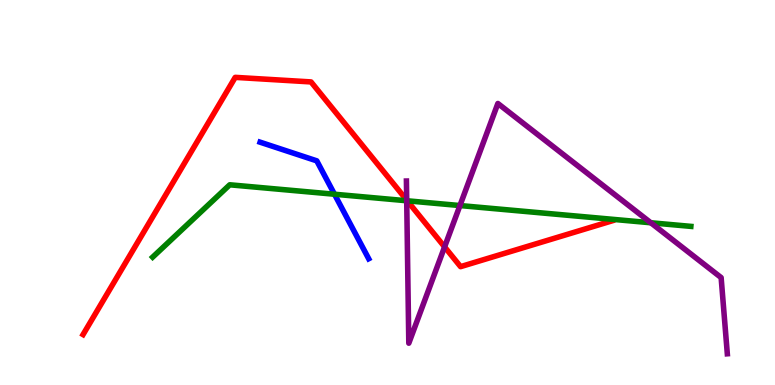[{'lines': ['blue', 'red'], 'intersections': []}, {'lines': ['green', 'red'], 'intersections': [{'x': 5.26, 'y': 4.78}]}, {'lines': ['purple', 'red'], 'intersections': [{'x': 5.25, 'y': 4.8}, {'x': 5.74, 'y': 3.59}]}, {'lines': ['blue', 'green'], 'intersections': [{'x': 4.32, 'y': 4.95}]}, {'lines': ['blue', 'purple'], 'intersections': []}, {'lines': ['green', 'purple'], 'intersections': [{'x': 5.25, 'y': 4.79}, {'x': 5.93, 'y': 4.66}, {'x': 8.4, 'y': 4.21}]}]